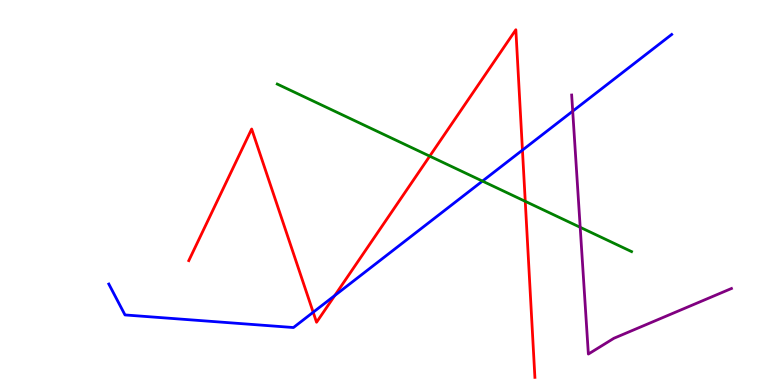[{'lines': ['blue', 'red'], 'intersections': [{'x': 4.04, 'y': 1.89}, {'x': 4.32, 'y': 2.32}, {'x': 6.74, 'y': 6.1}]}, {'lines': ['green', 'red'], 'intersections': [{'x': 5.54, 'y': 5.94}, {'x': 6.78, 'y': 4.77}]}, {'lines': ['purple', 'red'], 'intersections': []}, {'lines': ['blue', 'green'], 'intersections': [{'x': 6.23, 'y': 5.3}]}, {'lines': ['blue', 'purple'], 'intersections': [{'x': 7.39, 'y': 7.11}]}, {'lines': ['green', 'purple'], 'intersections': [{'x': 7.49, 'y': 4.1}]}]